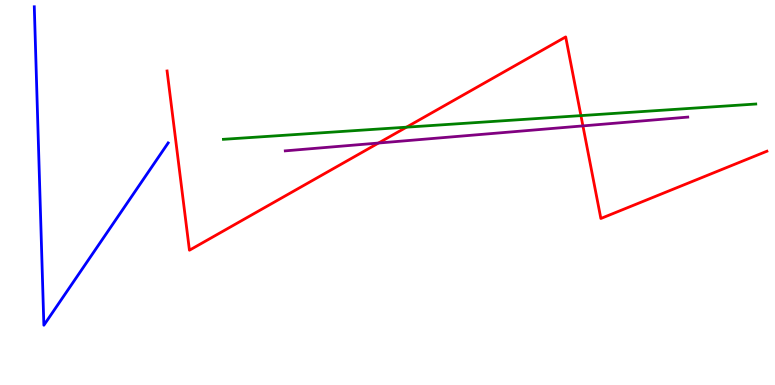[{'lines': ['blue', 'red'], 'intersections': []}, {'lines': ['green', 'red'], 'intersections': [{'x': 5.24, 'y': 6.7}, {'x': 7.5, 'y': 7.0}]}, {'lines': ['purple', 'red'], 'intersections': [{'x': 4.88, 'y': 6.28}, {'x': 7.52, 'y': 6.73}]}, {'lines': ['blue', 'green'], 'intersections': []}, {'lines': ['blue', 'purple'], 'intersections': []}, {'lines': ['green', 'purple'], 'intersections': []}]